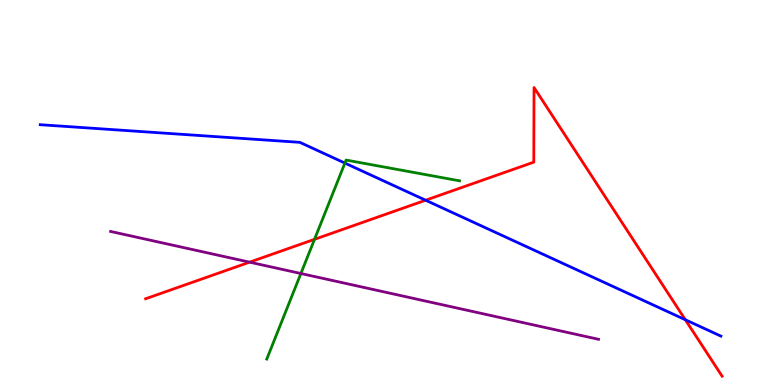[{'lines': ['blue', 'red'], 'intersections': [{'x': 5.49, 'y': 4.8}, {'x': 8.84, 'y': 1.69}]}, {'lines': ['green', 'red'], 'intersections': [{'x': 4.06, 'y': 3.78}]}, {'lines': ['purple', 'red'], 'intersections': [{'x': 3.22, 'y': 3.19}]}, {'lines': ['blue', 'green'], 'intersections': [{'x': 4.45, 'y': 5.76}]}, {'lines': ['blue', 'purple'], 'intersections': []}, {'lines': ['green', 'purple'], 'intersections': [{'x': 3.88, 'y': 2.9}]}]